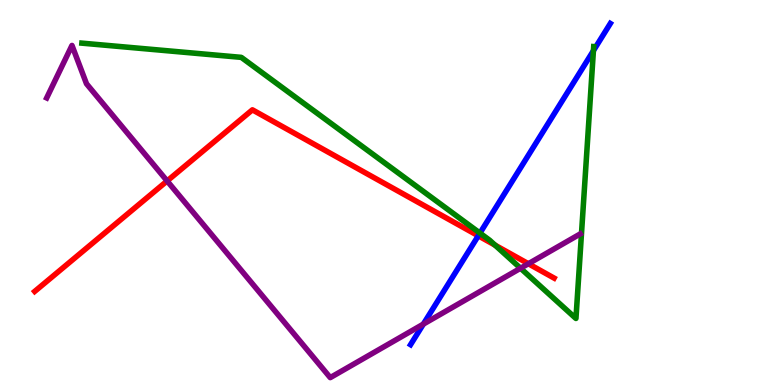[{'lines': ['blue', 'red'], 'intersections': [{'x': 6.17, 'y': 3.88}]}, {'lines': ['green', 'red'], 'intersections': [{'x': 6.39, 'y': 3.63}]}, {'lines': ['purple', 'red'], 'intersections': [{'x': 2.16, 'y': 5.3}, {'x': 6.82, 'y': 3.15}]}, {'lines': ['blue', 'green'], 'intersections': [{'x': 6.19, 'y': 3.95}, {'x': 7.66, 'y': 8.68}]}, {'lines': ['blue', 'purple'], 'intersections': [{'x': 5.46, 'y': 1.58}]}, {'lines': ['green', 'purple'], 'intersections': [{'x': 6.72, 'y': 3.03}]}]